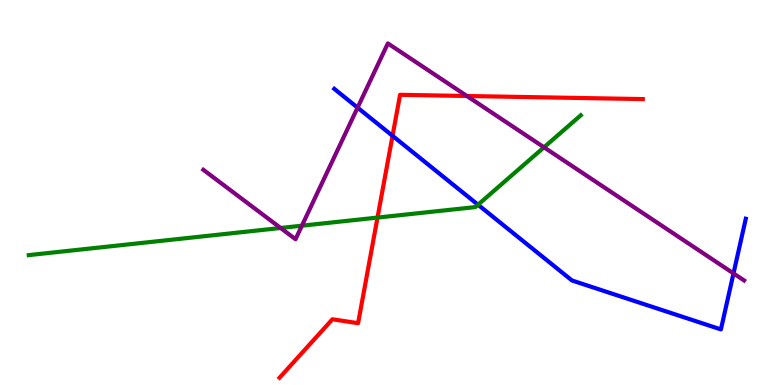[{'lines': ['blue', 'red'], 'intersections': [{'x': 5.07, 'y': 6.47}]}, {'lines': ['green', 'red'], 'intersections': [{'x': 4.87, 'y': 4.35}]}, {'lines': ['purple', 'red'], 'intersections': [{'x': 6.02, 'y': 7.51}]}, {'lines': ['blue', 'green'], 'intersections': [{'x': 6.17, 'y': 4.68}]}, {'lines': ['blue', 'purple'], 'intersections': [{'x': 4.61, 'y': 7.2}, {'x': 9.46, 'y': 2.9}]}, {'lines': ['green', 'purple'], 'intersections': [{'x': 3.62, 'y': 4.08}, {'x': 3.9, 'y': 4.14}, {'x': 7.02, 'y': 6.17}]}]